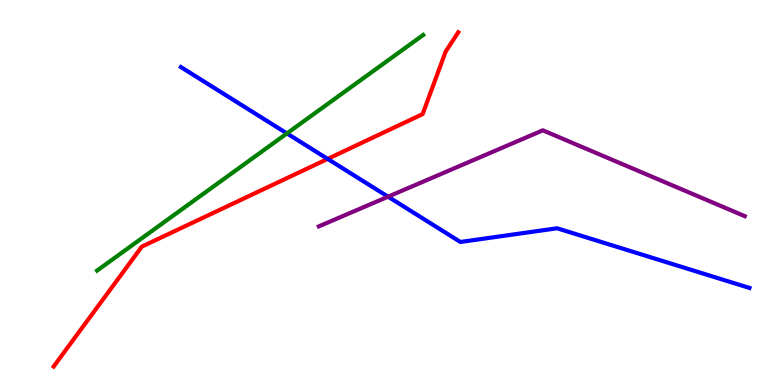[{'lines': ['blue', 'red'], 'intersections': [{'x': 4.23, 'y': 5.87}]}, {'lines': ['green', 'red'], 'intersections': []}, {'lines': ['purple', 'red'], 'intersections': []}, {'lines': ['blue', 'green'], 'intersections': [{'x': 3.7, 'y': 6.53}]}, {'lines': ['blue', 'purple'], 'intersections': [{'x': 5.01, 'y': 4.89}]}, {'lines': ['green', 'purple'], 'intersections': []}]